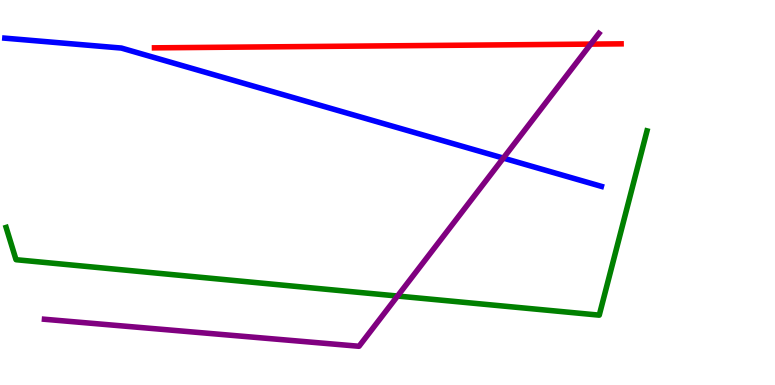[{'lines': ['blue', 'red'], 'intersections': []}, {'lines': ['green', 'red'], 'intersections': []}, {'lines': ['purple', 'red'], 'intersections': [{'x': 7.62, 'y': 8.85}]}, {'lines': ['blue', 'green'], 'intersections': []}, {'lines': ['blue', 'purple'], 'intersections': [{'x': 6.49, 'y': 5.89}]}, {'lines': ['green', 'purple'], 'intersections': [{'x': 5.13, 'y': 2.31}]}]